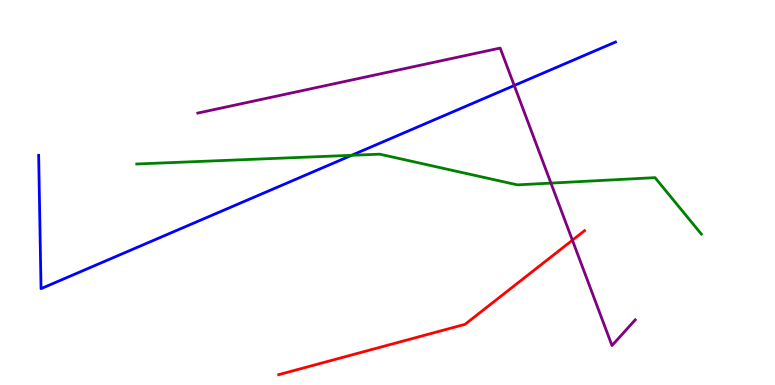[{'lines': ['blue', 'red'], 'intersections': []}, {'lines': ['green', 'red'], 'intersections': []}, {'lines': ['purple', 'red'], 'intersections': [{'x': 7.39, 'y': 3.76}]}, {'lines': ['blue', 'green'], 'intersections': [{'x': 4.54, 'y': 5.97}]}, {'lines': ['blue', 'purple'], 'intersections': [{'x': 6.64, 'y': 7.78}]}, {'lines': ['green', 'purple'], 'intersections': [{'x': 7.11, 'y': 5.24}]}]